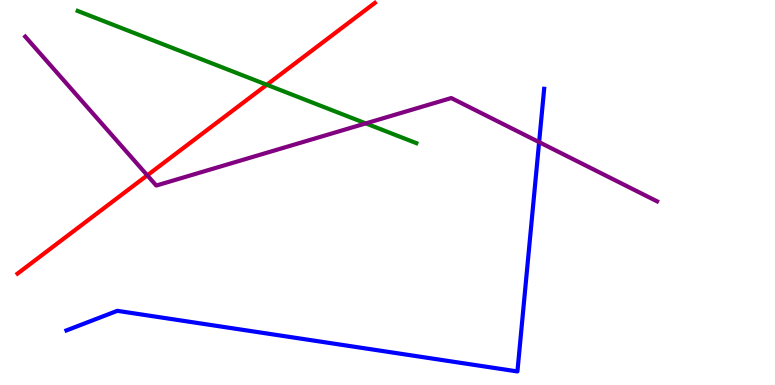[{'lines': ['blue', 'red'], 'intersections': []}, {'lines': ['green', 'red'], 'intersections': [{'x': 3.44, 'y': 7.8}]}, {'lines': ['purple', 'red'], 'intersections': [{'x': 1.9, 'y': 5.45}]}, {'lines': ['blue', 'green'], 'intersections': []}, {'lines': ['blue', 'purple'], 'intersections': [{'x': 6.96, 'y': 6.31}]}, {'lines': ['green', 'purple'], 'intersections': [{'x': 4.72, 'y': 6.79}]}]